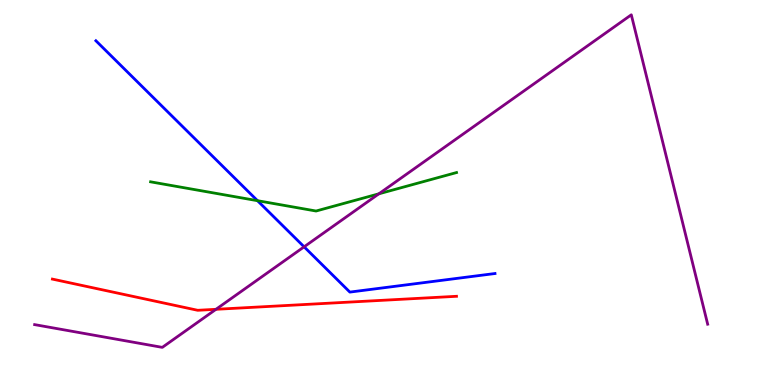[{'lines': ['blue', 'red'], 'intersections': []}, {'lines': ['green', 'red'], 'intersections': []}, {'lines': ['purple', 'red'], 'intersections': [{'x': 2.79, 'y': 1.97}]}, {'lines': ['blue', 'green'], 'intersections': [{'x': 3.32, 'y': 4.79}]}, {'lines': ['blue', 'purple'], 'intersections': [{'x': 3.92, 'y': 3.59}]}, {'lines': ['green', 'purple'], 'intersections': [{'x': 4.89, 'y': 4.97}]}]